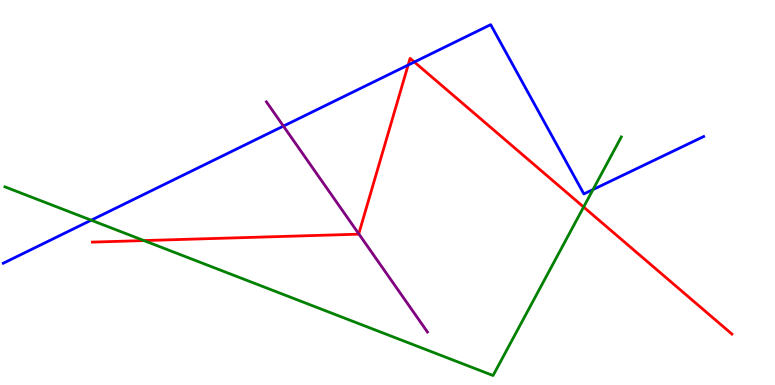[{'lines': ['blue', 'red'], 'intersections': [{'x': 5.27, 'y': 8.31}, {'x': 5.35, 'y': 8.39}]}, {'lines': ['green', 'red'], 'intersections': [{'x': 1.86, 'y': 3.75}, {'x': 7.53, 'y': 4.62}]}, {'lines': ['purple', 'red'], 'intersections': [{'x': 4.63, 'y': 3.93}]}, {'lines': ['blue', 'green'], 'intersections': [{'x': 1.18, 'y': 4.28}, {'x': 7.65, 'y': 5.08}]}, {'lines': ['blue', 'purple'], 'intersections': [{'x': 3.66, 'y': 6.72}]}, {'lines': ['green', 'purple'], 'intersections': []}]